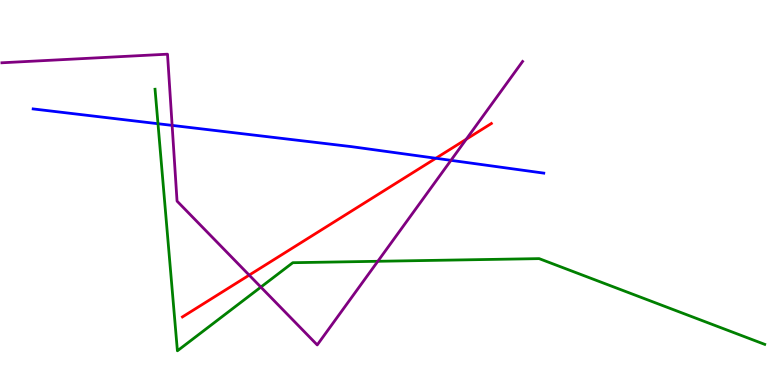[{'lines': ['blue', 'red'], 'intersections': [{'x': 5.62, 'y': 5.89}]}, {'lines': ['green', 'red'], 'intersections': []}, {'lines': ['purple', 'red'], 'intersections': [{'x': 3.22, 'y': 2.85}, {'x': 6.02, 'y': 6.38}]}, {'lines': ['blue', 'green'], 'intersections': [{'x': 2.04, 'y': 6.79}]}, {'lines': ['blue', 'purple'], 'intersections': [{'x': 2.22, 'y': 6.74}, {'x': 5.82, 'y': 5.84}]}, {'lines': ['green', 'purple'], 'intersections': [{'x': 3.37, 'y': 2.54}, {'x': 4.88, 'y': 3.21}]}]